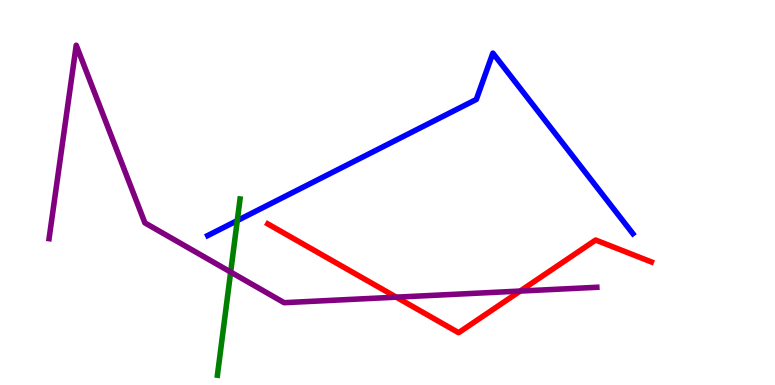[{'lines': ['blue', 'red'], 'intersections': []}, {'lines': ['green', 'red'], 'intersections': []}, {'lines': ['purple', 'red'], 'intersections': [{'x': 5.11, 'y': 2.28}, {'x': 6.71, 'y': 2.44}]}, {'lines': ['blue', 'green'], 'intersections': [{'x': 3.06, 'y': 4.27}]}, {'lines': ['blue', 'purple'], 'intersections': []}, {'lines': ['green', 'purple'], 'intersections': [{'x': 2.98, 'y': 2.93}]}]